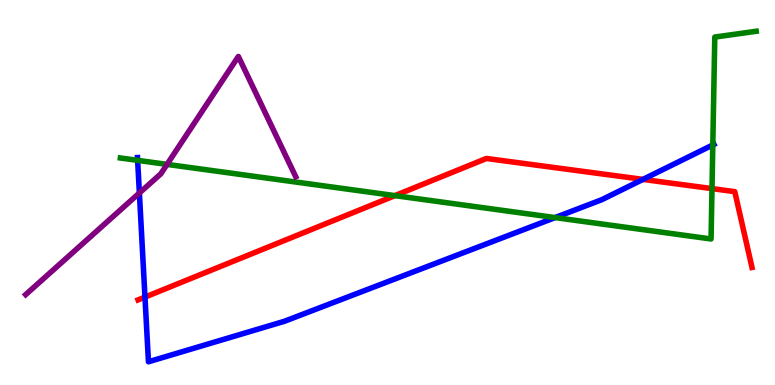[{'lines': ['blue', 'red'], 'intersections': [{'x': 1.87, 'y': 2.28}, {'x': 8.3, 'y': 5.34}]}, {'lines': ['green', 'red'], 'intersections': [{'x': 5.1, 'y': 4.92}, {'x': 9.19, 'y': 5.1}]}, {'lines': ['purple', 'red'], 'intersections': []}, {'lines': ['blue', 'green'], 'intersections': [{'x': 1.78, 'y': 5.84}, {'x': 7.16, 'y': 4.35}, {'x': 9.2, 'y': 6.24}]}, {'lines': ['blue', 'purple'], 'intersections': [{'x': 1.8, 'y': 4.99}]}, {'lines': ['green', 'purple'], 'intersections': [{'x': 2.16, 'y': 5.73}]}]